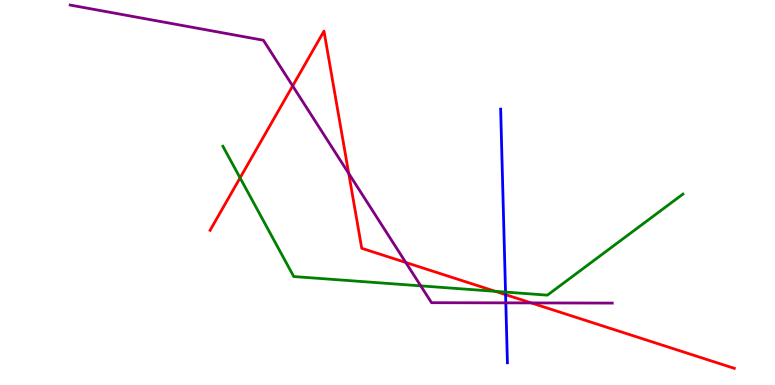[{'lines': ['blue', 'red'], 'intersections': [{'x': 6.52, 'y': 2.35}]}, {'lines': ['green', 'red'], 'intersections': [{'x': 3.1, 'y': 5.38}, {'x': 6.39, 'y': 2.43}]}, {'lines': ['purple', 'red'], 'intersections': [{'x': 3.78, 'y': 7.77}, {'x': 4.5, 'y': 5.5}, {'x': 5.24, 'y': 3.18}, {'x': 6.86, 'y': 2.13}]}, {'lines': ['blue', 'green'], 'intersections': [{'x': 6.52, 'y': 2.41}]}, {'lines': ['blue', 'purple'], 'intersections': [{'x': 6.53, 'y': 2.13}]}, {'lines': ['green', 'purple'], 'intersections': [{'x': 5.43, 'y': 2.58}]}]